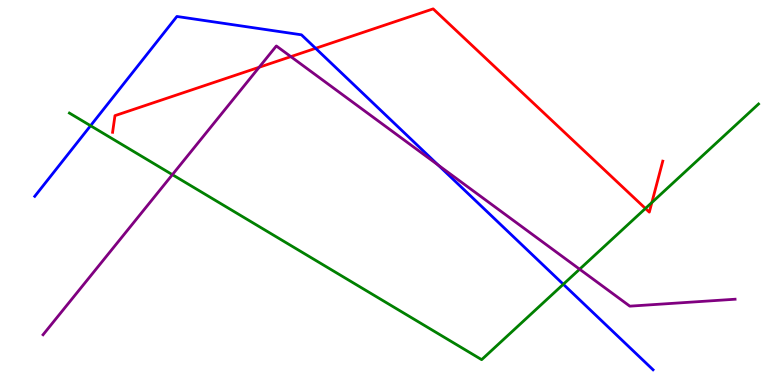[{'lines': ['blue', 'red'], 'intersections': [{'x': 4.07, 'y': 8.74}]}, {'lines': ['green', 'red'], 'intersections': [{'x': 8.33, 'y': 4.59}, {'x': 8.41, 'y': 4.74}]}, {'lines': ['purple', 'red'], 'intersections': [{'x': 3.34, 'y': 8.25}, {'x': 3.75, 'y': 8.53}]}, {'lines': ['blue', 'green'], 'intersections': [{'x': 1.17, 'y': 6.73}, {'x': 7.27, 'y': 2.62}]}, {'lines': ['blue', 'purple'], 'intersections': [{'x': 5.65, 'y': 5.71}]}, {'lines': ['green', 'purple'], 'intersections': [{'x': 2.22, 'y': 5.46}, {'x': 7.48, 'y': 3.01}]}]